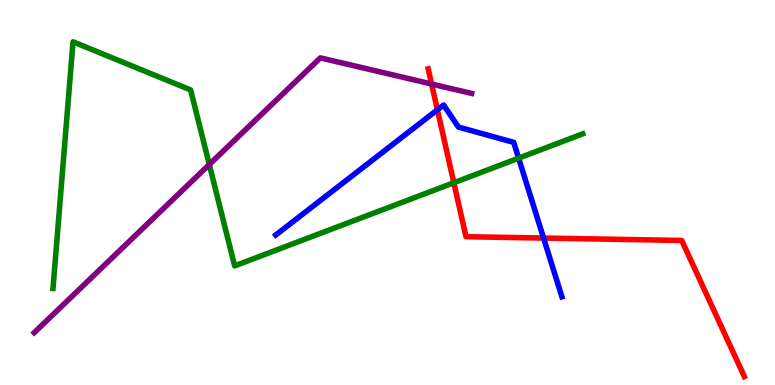[{'lines': ['blue', 'red'], 'intersections': [{'x': 5.64, 'y': 7.15}, {'x': 7.01, 'y': 3.82}]}, {'lines': ['green', 'red'], 'intersections': [{'x': 5.86, 'y': 5.25}]}, {'lines': ['purple', 'red'], 'intersections': [{'x': 5.57, 'y': 7.82}]}, {'lines': ['blue', 'green'], 'intersections': [{'x': 6.69, 'y': 5.89}]}, {'lines': ['blue', 'purple'], 'intersections': []}, {'lines': ['green', 'purple'], 'intersections': [{'x': 2.7, 'y': 5.73}]}]